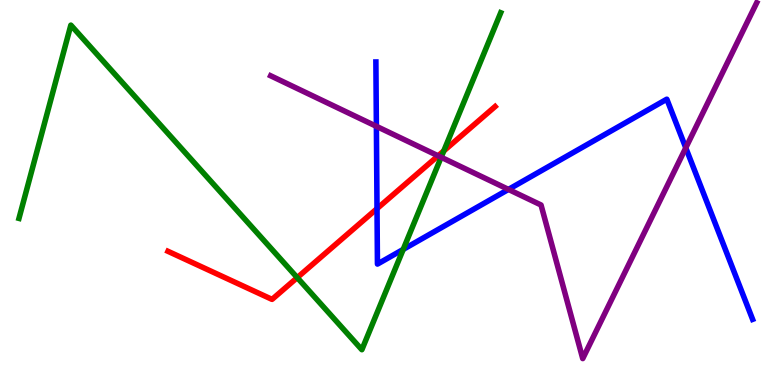[{'lines': ['blue', 'red'], 'intersections': [{'x': 4.86, 'y': 4.58}]}, {'lines': ['green', 'red'], 'intersections': [{'x': 3.84, 'y': 2.79}, {'x': 5.73, 'y': 6.08}]}, {'lines': ['purple', 'red'], 'intersections': [{'x': 5.65, 'y': 5.95}]}, {'lines': ['blue', 'green'], 'intersections': [{'x': 5.2, 'y': 3.52}]}, {'lines': ['blue', 'purple'], 'intersections': [{'x': 4.86, 'y': 6.72}, {'x': 6.56, 'y': 5.08}, {'x': 8.85, 'y': 6.16}]}, {'lines': ['green', 'purple'], 'intersections': [{'x': 5.69, 'y': 5.92}]}]